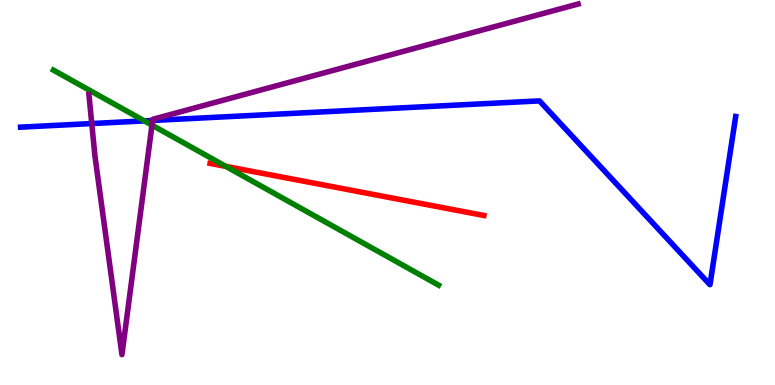[{'lines': ['blue', 'red'], 'intersections': []}, {'lines': ['green', 'red'], 'intersections': [{'x': 2.91, 'y': 5.68}]}, {'lines': ['purple', 'red'], 'intersections': []}, {'lines': ['blue', 'green'], 'intersections': [{'x': 1.86, 'y': 6.86}]}, {'lines': ['blue', 'purple'], 'intersections': [{'x': 1.18, 'y': 6.79}, {'x': 1.97, 'y': 6.87}]}, {'lines': ['green', 'purple'], 'intersections': [{'x': 1.96, 'y': 6.75}]}]